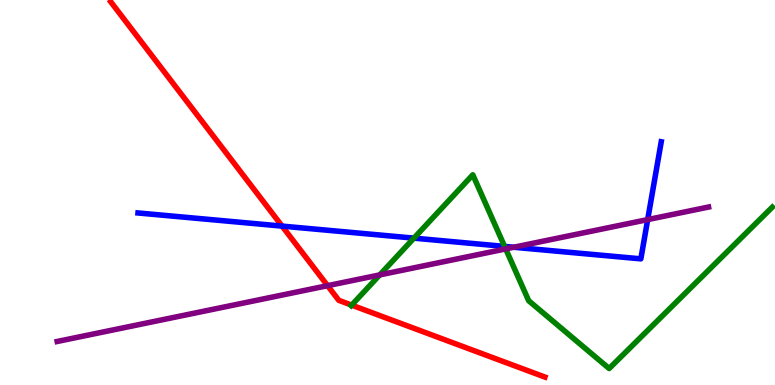[{'lines': ['blue', 'red'], 'intersections': [{'x': 3.64, 'y': 4.13}]}, {'lines': ['green', 'red'], 'intersections': [{'x': 4.54, 'y': 2.07}]}, {'lines': ['purple', 'red'], 'intersections': [{'x': 4.23, 'y': 2.58}]}, {'lines': ['blue', 'green'], 'intersections': [{'x': 5.34, 'y': 3.81}, {'x': 6.51, 'y': 3.6}]}, {'lines': ['blue', 'purple'], 'intersections': [{'x': 6.63, 'y': 3.58}, {'x': 8.36, 'y': 4.3}]}, {'lines': ['green', 'purple'], 'intersections': [{'x': 4.9, 'y': 2.86}, {'x': 6.53, 'y': 3.53}]}]